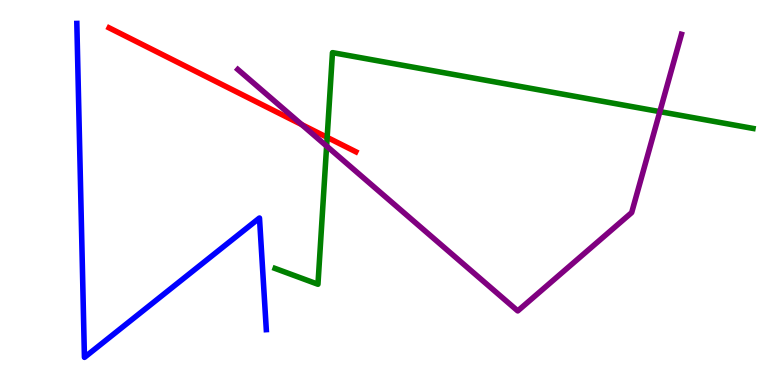[{'lines': ['blue', 'red'], 'intersections': []}, {'lines': ['green', 'red'], 'intersections': [{'x': 4.22, 'y': 6.43}]}, {'lines': ['purple', 'red'], 'intersections': [{'x': 3.89, 'y': 6.76}]}, {'lines': ['blue', 'green'], 'intersections': []}, {'lines': ['blue', 'purple'], 'intersections': []}, {'lines': ['green', 'purple'], 'intersections': [{'x': 4.21, 'y': 6.21}, {'x': 8.51, 'y': 7.1}]}]